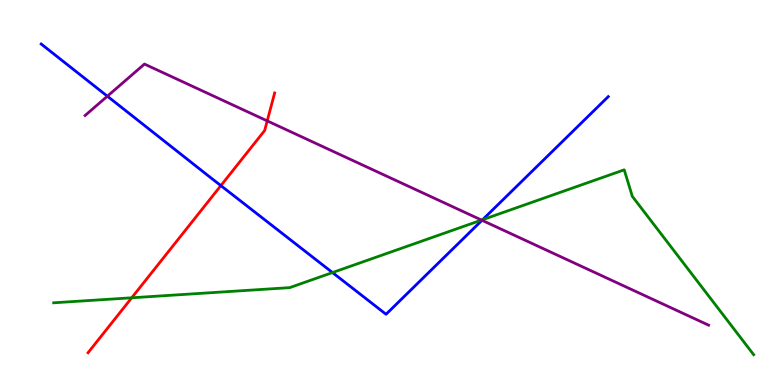[{'lines': ['blue', 'red'], 'intersections': [{'x': 2.85, 'y': 5.18}]}, {'lines': ['green', 'red'], 'intersections': [{'x': 1.7, 'y': 2.27}]}, {'lines': ['purple', 'red'], 'intersections': [{'x': 3.45, 'y': 6.86}]}, {'lines': ['blue', 'green'], 'intersections': [{'x': 4.29, 'y': 2.92}, {'x': 6.23, 'y': 4.29}]}, {'lines': ['blue', 'purple'], 'intersections': [{'x': 1.39, 'y': 7.5}, {'x': 6.22, 'y': 4.28}]}, {'lines': ['green', 'purple'], 'intersections': [{'x': 6.21, 'y': 4.28}]}]